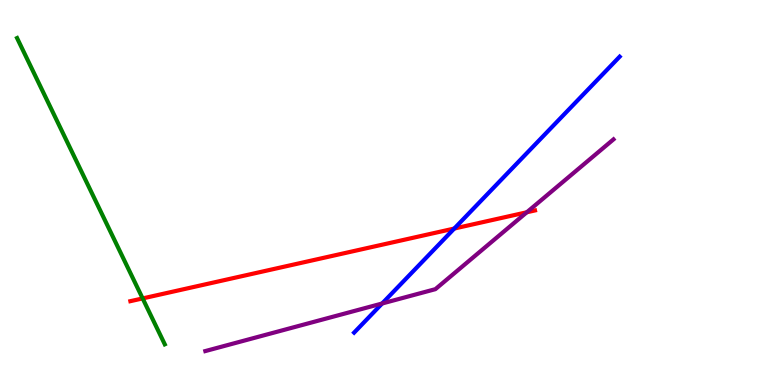[{'lines': ['blue', 'red'], 'intersections': [{'x': 5.86, 'y': 4.06}]}, {'lines': ['green', 'red'], 'intersections': [{'x': 1.84, 'y': 2.25}]}, {'lines': ['purple', 'red'], 'intersections': [{'x': 6.8, 'y': 4.49}]}, {'lines': ['blue', 'green'], 'intersections': []}, {'lines': ['blue', 'purple'], 'intersections': [{'x': 4.93, 'y': 2.12}]}, {'lines': ['green', 'purple'], 'intersections': []}]